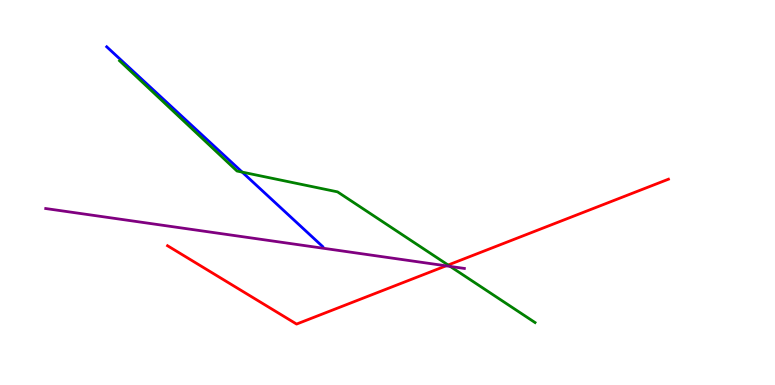[{'lines': ['blue', 'red'], 'intersections': []}, {'lines': ['green', 'red'], 'intersections': [{'x': 5.78, 'y': 3.12}]}, {'lines': ['purple', 'red'], 'intersections': [{'x': 5.76, 'y': 3.1}]}, {'lines': ['blue', 'green'], 'intersections': [{'x': 3.12, 'y': 5.53}]}, {'lines': ['blue', 'purple'], 'intersections': []}, {'lines': ['green', 'purple'], 'intersections': [{'x': 5.81, 'y': 3.08}]}]